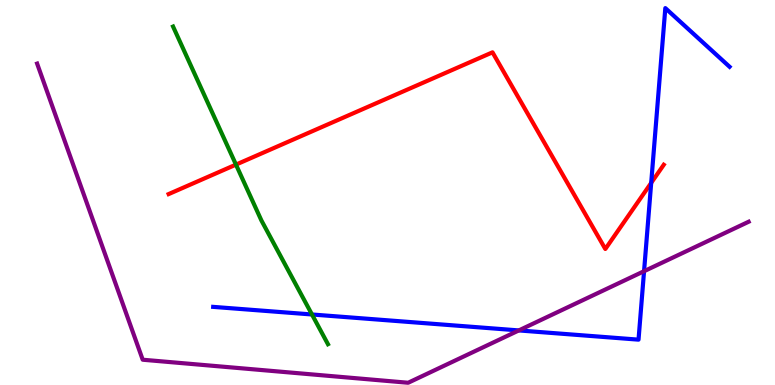[{'lines': ['blue', 'red'], 'intersections': [{'x': 8.4, 'y': 5.25}]}, {'lines': ['green', 'red'], 'intersections': [{'x': 3.04, 'y': 5.72}]}, {'lines': ['purple', 'red'], 'intersections': []}, {'lines': ['blue', 'green'], 'intersections': [{'x': 4.03, 'y': 1.83}]}, {'lines': ['blue', 'purple'], 'intersections': [{'x': 6.69, 'y': 1.42}, {'x': 8.31, 'y': 2.96}]}, {'lines': ['green', 'purple'], 'intersections': []}]